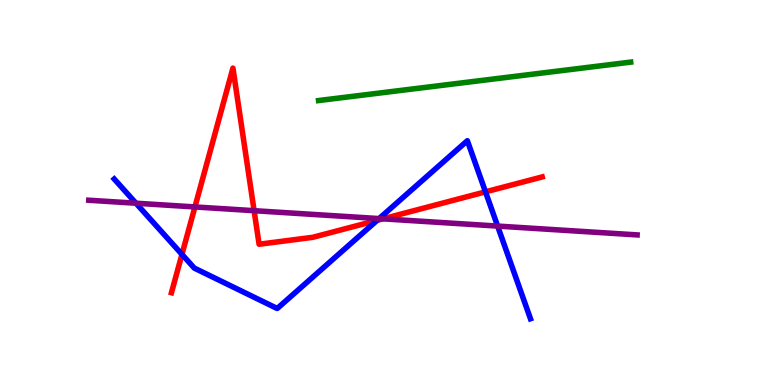[{'lines': ['blue', 'red'], 'intersections': [{'x': 2.35, 'y': 3.39}, {'x': 4.87, 'y': 4.28}, {'x': 6.26, 'y': 5.02}]}, {'lines': ['green', 'red'], 'intersections': []}, {'lines': ['purple', 'red'], 'intersections': [{'x': 2.52, 'y': 4.62}, {'x': 3.28, 'y': 4.53}, {'x': 4.94, 'y': 4.32}]}, {'lines': ['blue', 'green'], 'intersections': []}, {'lines': ['blue', 'purple'], 'intersections': [{'x': 1.75, 'y': 4.72}, {'x': 4.89, 'y': 4.32}, {'x': 6.42, 'y': 4.13}]}, {'lines': ['green', 'purple'], 'intersections': []}]